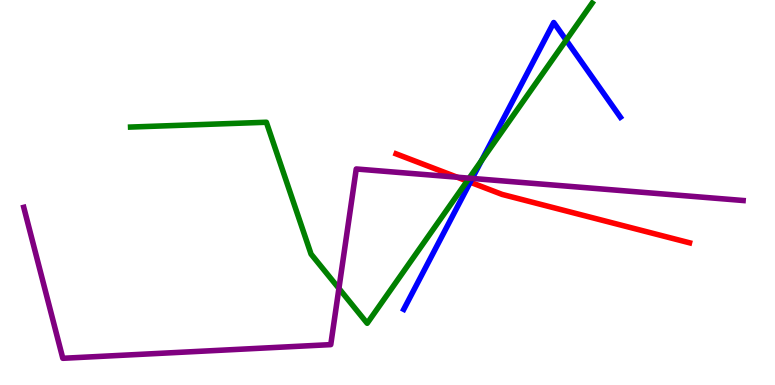[{'lines': ['blue', 'red'], 'intersections': [{'x': 6.07, 'y': 5.27}]}, {'lines': ['green', 'red'], 'intersections': [{'x': 6.03, 'y': 5.3}]}, {'lines': ['purple', 'red'], 'intersections': [{'x': 5.9, 'y': 5.4}]}, {'lines': ['blue', 'green'], 'intersections': [{'x': 6.21, 'y': 5.83}, {'x': 7.31, 'y': 8.96}]}, {'lines': ['blue', 'purple'], 'intersections': [{'x': 6.09, 'y': 5.37}]}, {'lines': ['green', 'purple'], 'intersections': [{'x': 4.37, 'y': 2.51}, {'x': 6.05, 'y': 5.37}]}]